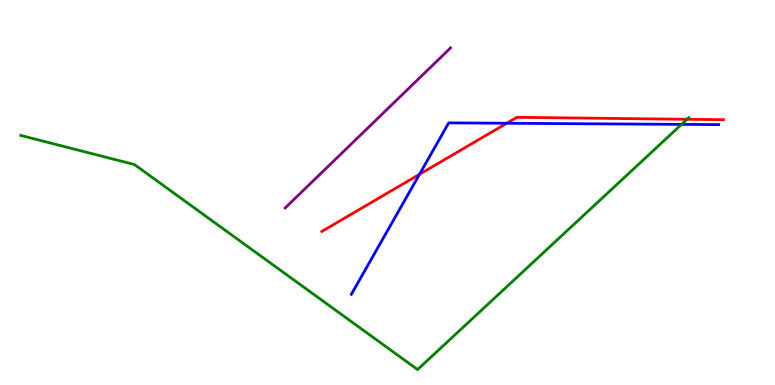[{'lines': ['blue', 'red'], 'intersections': [{'x': 5.41, 'y': 5.47}, {'x': 6.54, 'y': 6.8}]}, {'lines': ['green', 'red'], 'intersections': [{'x': 8.86, 'y': 6.9}]}, {'lines': ['purple', 'red'], 'intersections': []}, {'lines': ['blue', 'green'], 'intersections': [{'x': 8.79, 'y': 6.77}]}, {'lines': ['blue', 'purple'], 'intersections': []}, {'lines': ['green', 'purple'], 'intersections': []}]